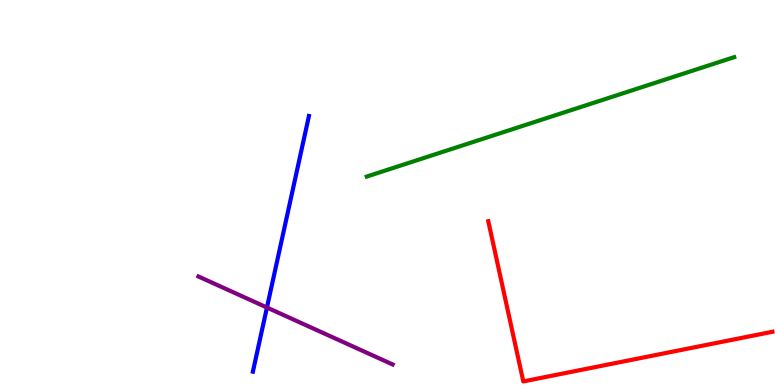[{'lines': ['blue', 'red'], 'intersections': []}, {'lines': ['green', 'red'], 'intersections': []}, {'lines': ['purple', 'red'], 'intersections': []}, {'lines': ['blue', 'green'], 'intersections': []}, {'lines': ['blue', 'purple'], 'intersections': [{'x': 3.44, 'y': 2.01}]}, {'lines': ['green', 'purple'], 'intersections': []}]